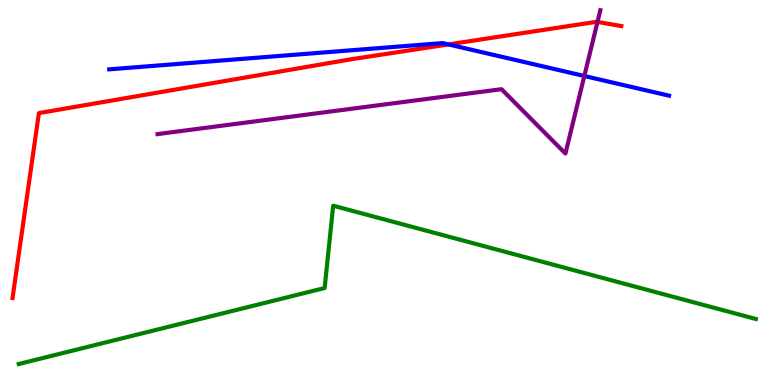[{'lines': ['blue', 'red'], 'intersections': [{'x': 5.79, 'y': 8.85}]}, {'lines': ['green', 'red'], 'intersections': []}, {'lines': ['purple', 'red'], 'intersections': [{'x': 7.71, 'y': 9.43}]}, {'lines': ['blue', 'green'], 'intersections': []}, {'lines': ['blue', 'purple'], 'intersections': [{'x': 7.54, 'y': 8.03}]}, {'lines': ['green', 'purple'], 'intersections': []}]